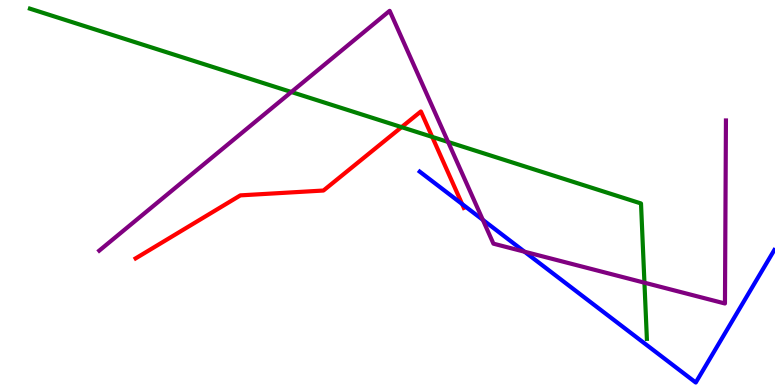[{'lines': ['blue', 'red'], 'intersections': [{'x': 5.96, 'y': 4.7}]}, {'lines': ['green', 'red'], 'intersections': [{'x': 5.18, 'y': 6.7}, {'x': 5.58, 'y': 6.44}]}, {'lines': ['purple', 'red'], 'intersections': []}, {'lines': ['blue', 'green'], 'intersections': []}, {'lines': ['blue', 'purple'], 'intersections': [{'x': 6.23, 'y': 4.29}, {'x': 6.77, 'y': 3.46}]}, {'lines': ['green', 'purple'], 'intersections': [{'x': 3.76, 'y': 7.61}, {'x': 5.78, 'y': 6.31}, {'x': 8.32, 'y': 2.66}]}]